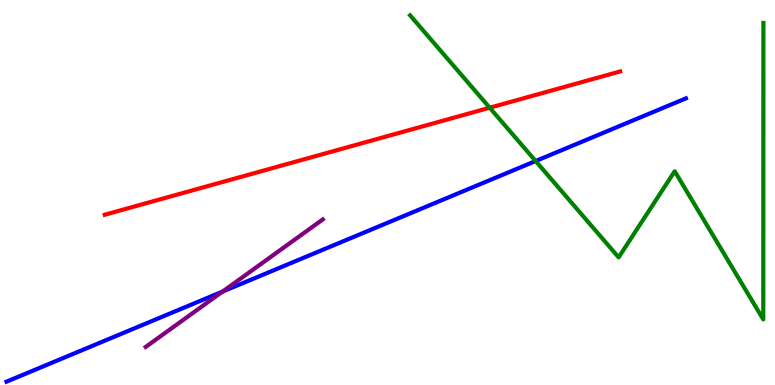[{'lines': ['blue', 'red'], 'intersections': []}, {'lines': ['green', 'red'], 'intersections': [{'x': 6.32, 'y': 7.2}]}, {'lines': ['purple', 'red'], 'intersections': []}, {'lines': ['blue', 'green'], 'intersections': [{'x': 6.91, 'y': 5.82}]}, {'lines': ['blue', 'purple'], 'intersections': [{'x': 2.87, 'y': 2.43}]}, {'lines': ['green', 'purple'], 'intersections': []}]